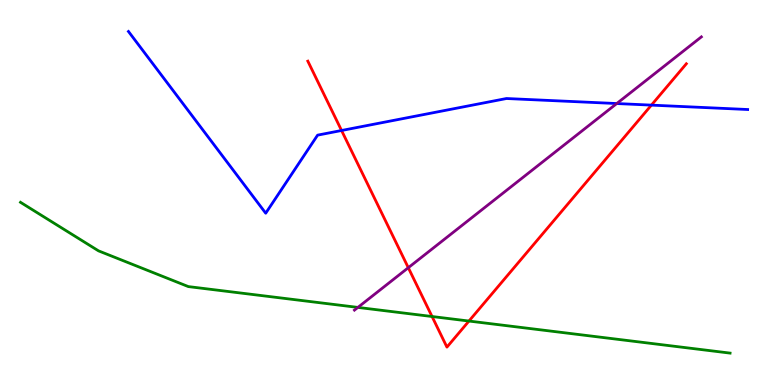[{'lines': ['blue', 'red'], 'intersections': [{'x': 4.41, 'y': 6.61}, {'x': 8.41, 'y': 7.27}]}, {'lines': ['green', 'red'], 'intersections': [{'x': 5.57, 'y': 1.78}, {'x': 6.05, 'y': 1.66}]}, {'lines': ['purple', 'red'], 'intersections': [{'x': 5.27, 'y': 3.05}]}, {'lines': ['blue', 'green'], 'intersections': []}, {'lines': ['blue', 'purple'], 'intersections': [{'x': 7.96, 'y': 7.31}]}, {'lines': ['green', 'purple'], 'intersections': [{'x': 4.62, 'y': 2.02}]}]